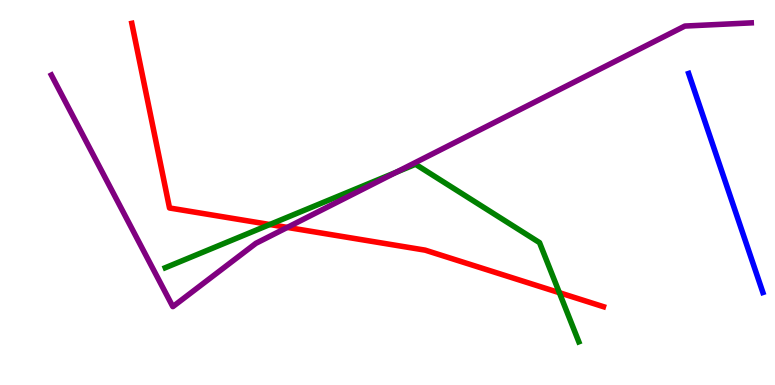[{'lines': ['blue', 'red'], 'intersections': []}, {'lines': ['green', 'red'], 'intersections': [{'x': 3.48, 'y': 4.17}, {'x': 7.22, 'y': 2.4}]}, {'lines': ['purple', 'red'], 'intersections': [{'x': 3.71, 'y': 4.09}]}, {'lines': ['blue', 'green'], 'intersections': []}, {'lines': ['blue', 'purple'], 'intersections': []}, {'lines': ['green', 'purple'], 'intersections': [{'x': 5.11, 'y': 5.53}]}]